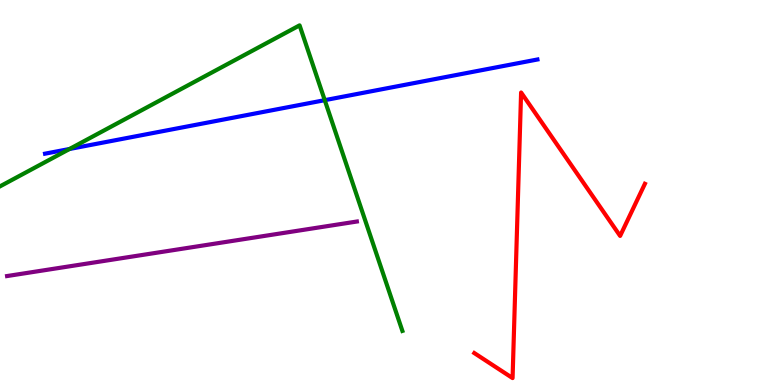[{'lines': ['blue', 'red'], 'intersections': []}, {'lines': ['green', 'red'], 'intersections': []}, {'lines': ['purple', 'red'], 'intersections': []}, {'lines': ['blue', 'green'], 'intersections': [{'x': 0.897, 'y': 6.13}, {'x': 4.19, 'y': 7.4}]}, {'lines': ['blue', 'purple'], 'intersections': []}, {'lines': ['green', 'purple'], 'intersections': []}]